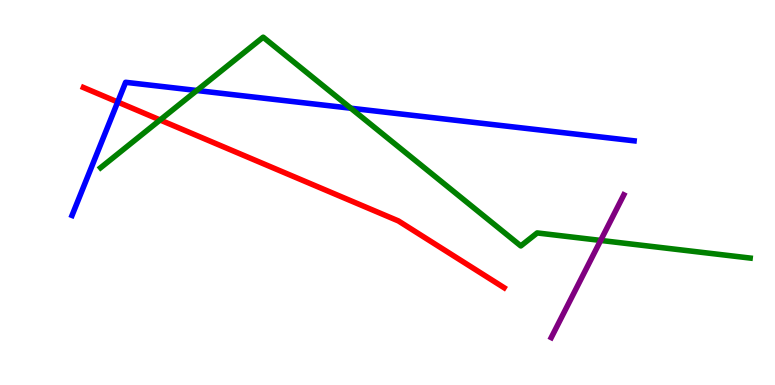[{'lines': ['blue', 'red'], 'intersections': [{'x': 1.52, 'y': 7.35}]}, {'lines': ['green', 'red'], 'intersections': [{'x': 2.07, 'y': 6.88}]}, {'lines': ['purple', 'red'], 'intersections': []}, {'lines': ['blue', 'green'], 'intersections': [{'x': 2.54, 'y': 7.65}, {'x': 4.53, 'y': 7.19}]}, {'lines': ['blue', 'purple'], 'intersections': []}, {'lines': ['green', 'purple'], 'intersections': [{'x': 7.75, 'y': 3.76}]}]